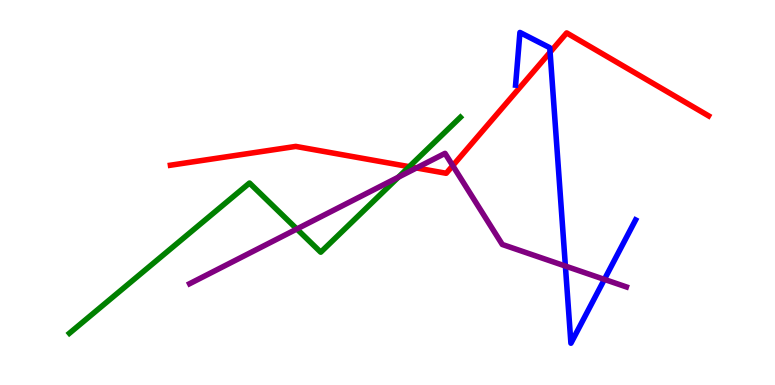[{'lines': ['blue', 'red'], 'intersections': [{'x': 7.1, 'y': 8.64}]}, {'lines': ['green', 'red'], 'intersections': [{'x': 5.28, 'y': 5.67}]}, {'lines': ['purple', 'red'], 'intersections': [{'x': 5.37, 'y': 5.64}, {'x': 5.84, 'y': 5.7}]}, {'lines': ['blue', 'green'], 'intersections': []}, {'lines': ['blue', 'purple'], 'intersections': [{'x': 7.3, 'y': 3.09}, {'x': 7.8, 'y': 2.74}]}, {'lines': ['green', 'purple'], 'intersections': [{'x': 3.83, 'y': 4.05}, {'x': 5.14, 'y': 5.4}]}]